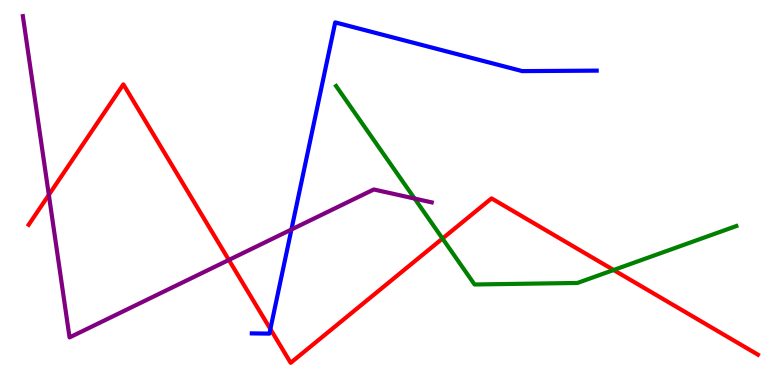[{'lines': ['blue', 'red'], 'intersections': [{'x': 3.49, 'y': 1.45}]}, {'lines': ['green', 'red'], 'intersections': [{'x': 5.71, 'y': 3.8}, {'x': 7.92, 'y': 2.99}]}, {'lines': ['purple', 'red'], 'intersections': [{'x': 0.63, 'y': 4.94}, {'x': 2.95, 'y': 3.25}]}, {'lines': ['blue', 'green'], 'intersections': []}, {'lines': ['blue', 'purple'], 'intersections': [{'x': 3.76, 'y': 4.04}]}, {'lines': ['green', 'purple'], 'intersections': [{'x': 5.35, 'y': 4.84}]}]